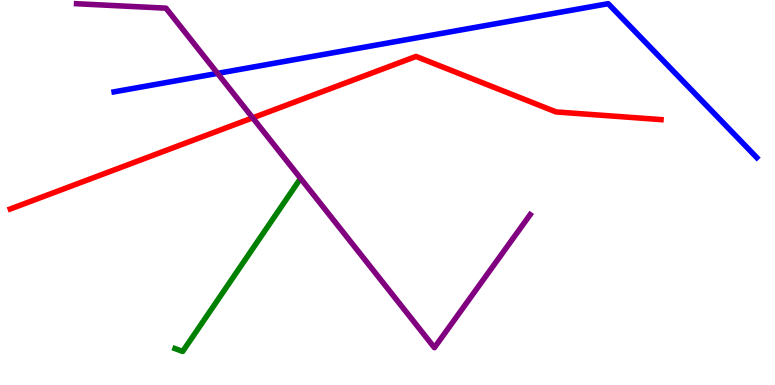[{'lines': ['blue', 'red'], 'intersections': []}, {'lines': ['green', 'red'], 'intersections': []}, {'lines': ['purple', 'red'], 'intersections': [{'x': 3.26, 'y': 6.94}]}, {'lines': ['blue', 'green'], 'intersections': []}, {'lines': ['blue', 'purple'], 'intersections': [{'x': 2.81, 'y': 8.09}]}, {'lines': ['green', 'purple'], 'intersections': []}]